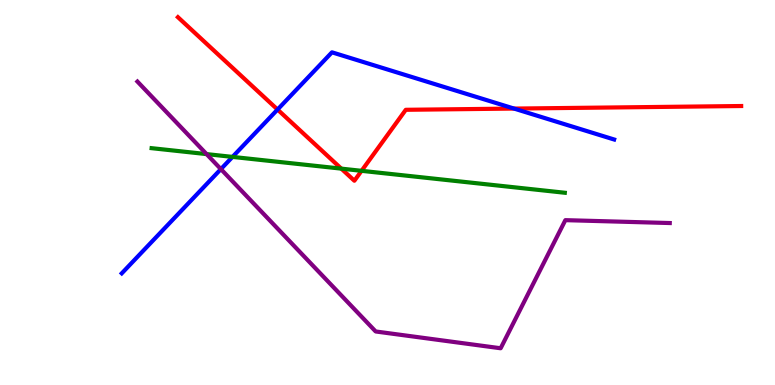[{'lines': ['blue', 'red'], 'intersections': [{'x': 3.58, 'y': 7.15}, {'x': 6.63, 'y': 7.18}]}, {'lines': ['green', 'red'], 'intersections': [{'x': 4.4, 'y': 5.62}, {'x': 4.67, 'y': 5.56}]}, {'lines': ['purple', 'red'], 'intersections': []}, {'lines': ['blue', 'green'], 'intersections': [{'x': 3.0, 'y': 5.92}]}, {'lines': ['blue', 'purple'], 'intersections': [{'x': 2.85, 'y': 5.61}]}, {'lines': ['green', 'purple'], 'intersections': [{'x': 2.67, 'y': 6.0}]}]